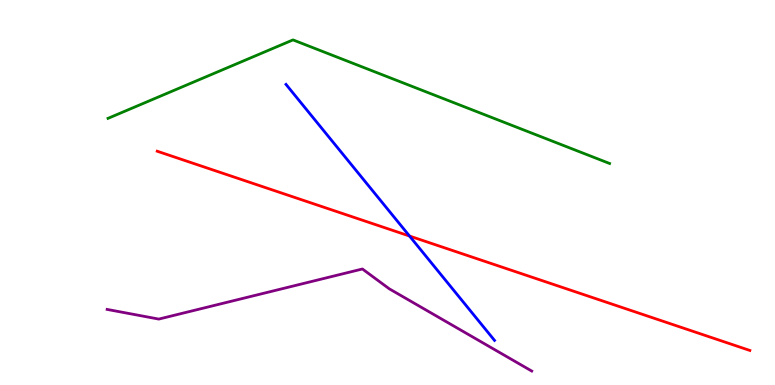[{'lines': ['blue', 'red'], 'intersections': [{'x': 5.28, 'y': 3.87}]}, {'lines': ['green', 'red'], 'intersections': []}, {'lines': ['purple', 'red'], 'intersections': []}, {'lines': ['blue', 'green'], 'intersections': []}, {'lines': ['blue', 'purple'], 'intersections': []}, {'lines': ['green', 'purple'], 'intersections': []}]